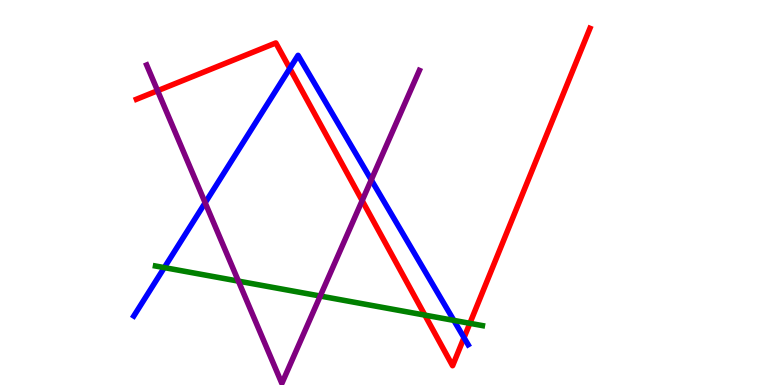[{'lines': ['blue', 'red'], 'intersections': [{'x': 3.74, 'y': 8.22}, {'x': 5.99, 'y': 1.23}]}, {'lines': ['green', 'red'], 'intersections': [{'x': 5.48, 'y': 1.82}, {'x': 6.06, 'y': 1.6}]}, {'lines': ['purple', 'red'], 'intersections': [{'x': 2.03, 'y': 7.64}, {'x': 4.67, 'y': 4.79}]}, {'lines': ['blue', 'green'], 'intersections': [{'x': 2.12, 'y': 3.05}, {'x': 5.86, 'y': 1.68}]}, {'lines': ['blue', 'purple'], 'intersections': [{'x': 2.65, 'y': 4.73}, {'x': 4.79, 'y': 5.33}]}, {'lines': ['green', 'purple'], 'intersections': [{'x': 3.08, 'y': 2.7}, {'x': 4.13, 'y': 2.31}]}]